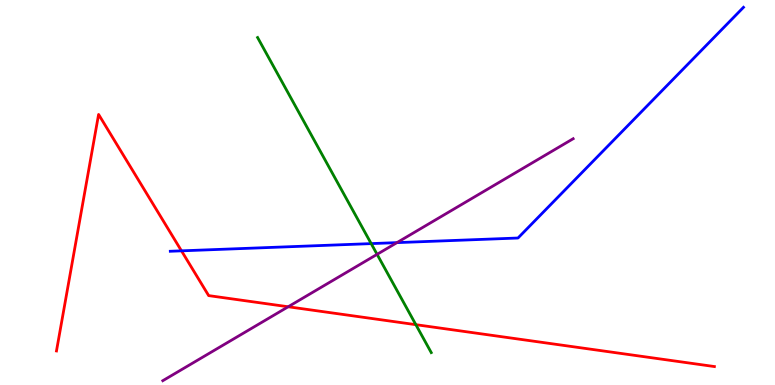[{'lines': ['blue', 'red'], 'intersections': [{'x': 2.34, 'y': 3.48}]}, {'lines': ['green', 'red'], 'intersections': [{'x': 5.37, 'y': 1.57}]}, {'lines': ['purple', 'red'], 'intersections': [{'x': 3.72, 'y': 2.03}]}, {'lines': ['blue', 'green'], 'intersections': [{'x': 4.79, 'y': 3.67}]}, {'lines': ['blue', 'purple'], 'intersections': [{'x': 5.12, 'y': 3.7}]}, {'lines': ['green', 'purple'], 'intersections': [{'x': 4.87, 'y': 3.39}]}]